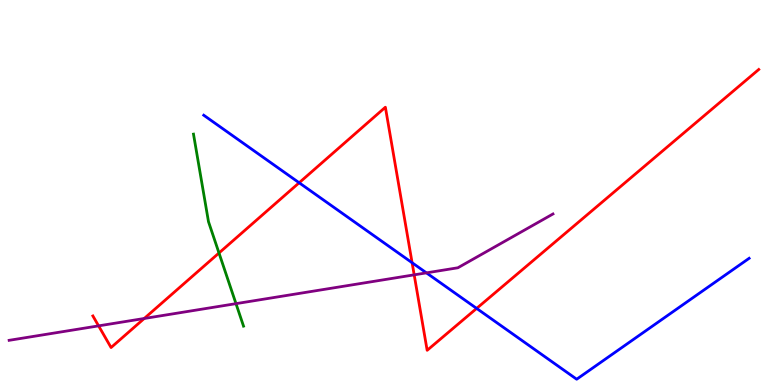[{'lines': ['blue', 'red'], 'intersections': [{'x': 3.86, 'y': 5.25}, {'x': 5.32, 'y': 3.18}, {'x': 6.15, 'y': 1.99}]}, {'lines': ['green', 'red'], 'intersections': [{'x': 2.83, 'y': 3.43}]}, {'lines': ['purple', 'red'], 'intersections': [{'x': 1.27, 'y': 1.54}, {'x': 1.86, 'y': 1.73}, {'x': 5.34, 'y': 2.86}]}, {'lines': ['blue', 'green'], 'intersections': []}, {'lines': ['blue', 'purple'], 'intersections': [{'x': 5.5, 'y': 2.91}]}, {'lines': ['green', 'purple'], 'intersections': [{'x': 3.05, 'y': 2.11}]}]